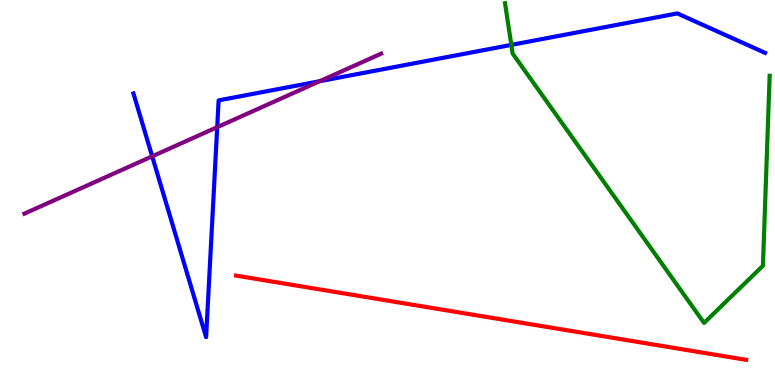[{'lines': ['blue', 'red'], 'intersections': []}, {'lines': ['green', 'red'], 'intersections': []}, {'lines': ['purple', 'red'], 'intersections': []}, {'lines': ['blue', 'green'], 'intersections': [{'x': 6.6, 'y': 8.83}]}, {'lines': ['blue', 'purple'], 'intersections': [{'x': 1.96, 'y': 5.94}, {'x': 2.8, 'y': 6.7}, {'x': 4.12, 'y': 7.89}]}, {'lines': ['green', 'purple'], 'intersections': []}]